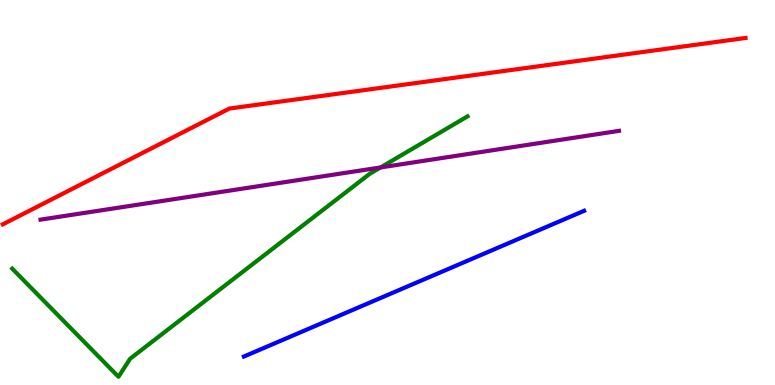[{'lines': ['blue', 'red'], 'intersections': []}, {'lines': ['green', 'red'], 'intersections': []}, {'lines': ['purple', 'red'], 'intersections': []}, {'lines': ['blue', 'green'], 'intersections': []}, {'lines': ['blue', 'purple'], 'intersections': []}, {'lines': ['green', 'purple'], 'intersections': [{'x': 4.91, 'y': 5.65}]}]